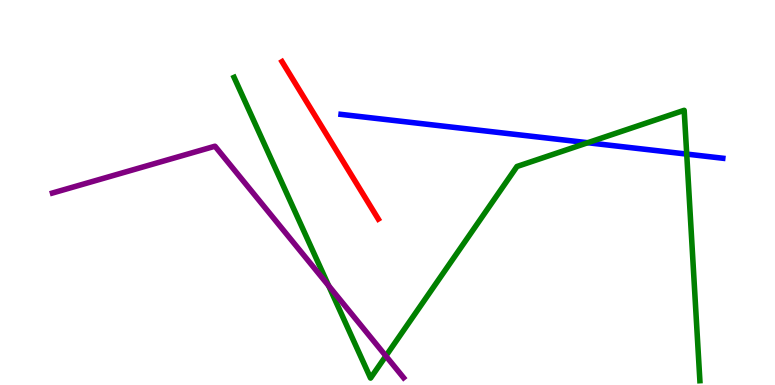[{'lines': ['blue', 'red'], 'intersections': []}, {'lines': ['green', 'red'], 'intersections': []}, {'lines': ['purple', 'red'], 'intersections': []}, {'lines': ['blue', 'green'], 'intersections': [{'x': 7.58, 'y': 6.29}, {'x': 8.86, 'y': 6.0}]}, {'lines': ['blue', 'purple'], 'intersections': []}, {'lines': ['green', 'purple'], 'intersections': [{'x': 4.24, 'y': 2.58}, {'x': 4.98, 'y': 0.754}]}]